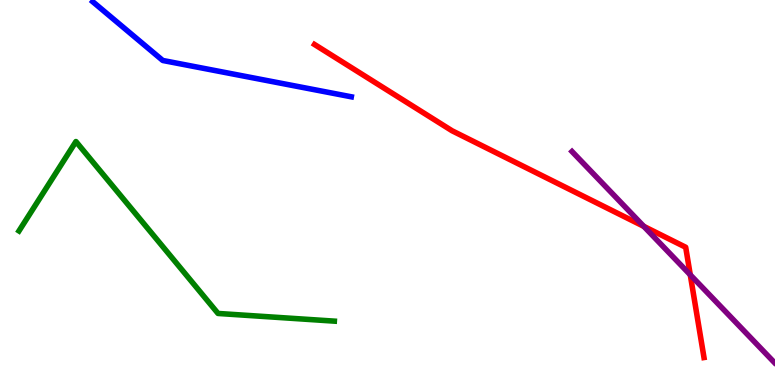[{'lines': ['blue', 'red'], 'intersections': []}, {'lines': ['green', 'red'], 'intersections': []}, {'lines': ['purple', 'red'], 'intersections': [{'x': 8.31, 'y': 4.12}, {'x': 8.91, 'y': 2.86}]}, {'lines': ['blue', 'green'], 'intersections': []}, {'lines': ['blue', 'purple'], 'intersections': []}, {'lines': ['green', 'purple'], 'intersections': []}]